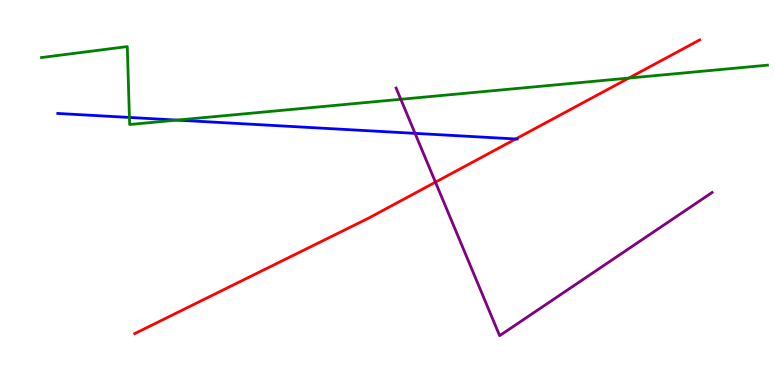[{'lines': ['blue', 'red'], 'intersections': [{'x': 6.65, 'y': 6.39}]}, {'lines': ['green', 'red'], 'intersections': [{'x': 8.11, 'y': 7.97}]}, {'lines': ['purple', 'red'], 'intersections': [{'x': 5.62, 'y': 5.27}]}, {'lines': ['blue', 'green'], 'intersections': [{'x': 1.67, 'y': 6.95}, {'x': 2.28, 'y': 6.88}]}, {'lines': ['blue', 'purple'], 'intersections': [{'x': 5.36, 'y': 6.54}]}, {'lines': ['green', 'purple'], 'intersections': [{'x': 5.17, 'y': 7.42}]}]